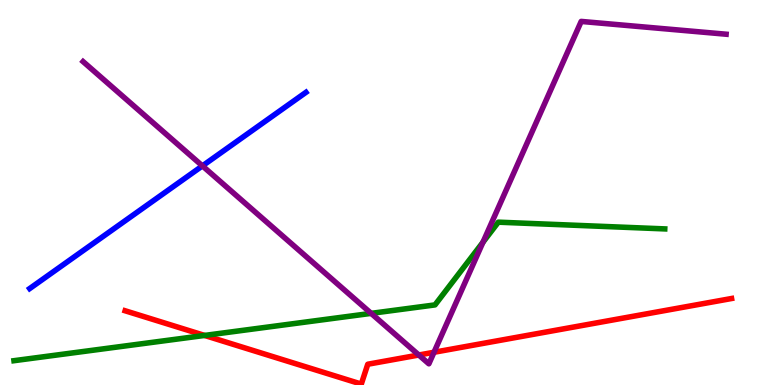[{'lines': ['blue', 'red'], 'intersections': []}, {'lines': ['green', 'red'], 'intersections': [{'x': 2.64, 'y': 1.29}]}, {'lines': ['purple', 'red'], 'intersections': [{'x': 5.4, 'y': 0.779}, {'x': 5.6, 'y': 0.85}]}, {'lines': ['blue', 'green'], 'intersections': []}, {'lines': ['blue', 'purple'], 'intersections': [{'x': 2.61, 'y': 5.69}]}, {'lines': ['green', 'purple'], 'intersections': [{'x': 4.79, 'y': 1.86}, {'x': 6.23, 'y': 3.71}]}]